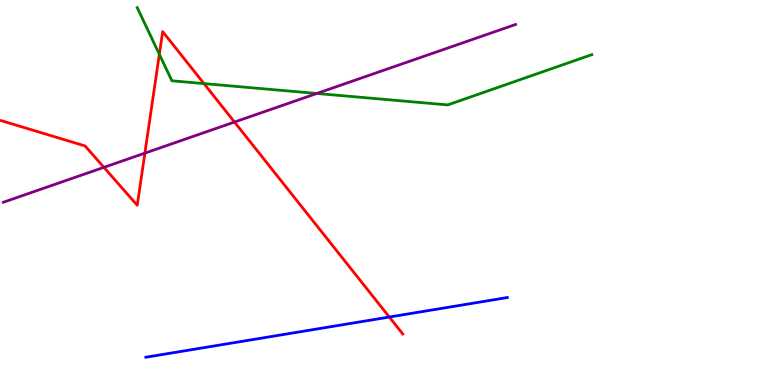[{'lines': ['blue', 'red'], 'intersections': [{'x': 5.02, 'y': 1.77}]}, {'lines': ['green', 'red'], 'intersections': [{'x': 2.06, 'y': 8.59}, {'x': 2.63, 'y': 7.83}]}, {'lines': ['purple', 'red'], 'intersections': [{'x': 1.34, 'y': 5.65}, {'x': 1.87, 'y': 6.02}, {'x': 3.03, 'y': 6.83}]}, {'lines': ['blue', 'green'], 'intersections': []}, {'lines': ['blue', 'purple'], 'intersections': []}, {'lines': ['green', 'purple'], 'intersections': [{'x': 4.09, 'y': 7.57}]}]